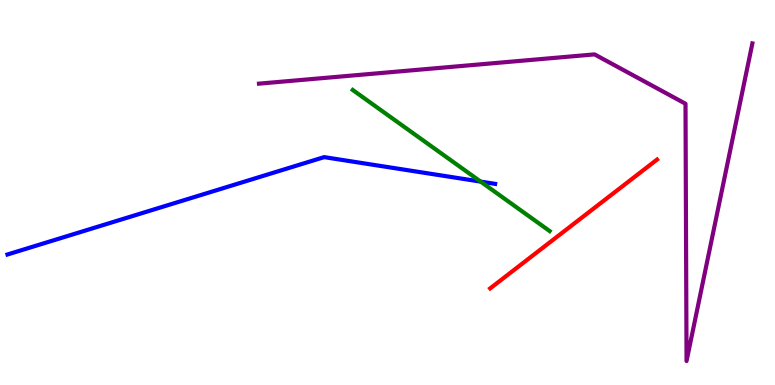[{'lines': ['blue', 'red'], 'intersections': []}, {'lines': ['green', 'red'], 'intersections': []}, {'lines': ['purple', 'red'], 'intersections': []}, {'lines': ['blue', 'green'], 'intersections': [{'x': 6.2, 'y': 5.28}]}, {'lines': ['blue', 'purple'], 'intersections': []}, {'lines': ['green', 'purple'], 'intersections': []}]